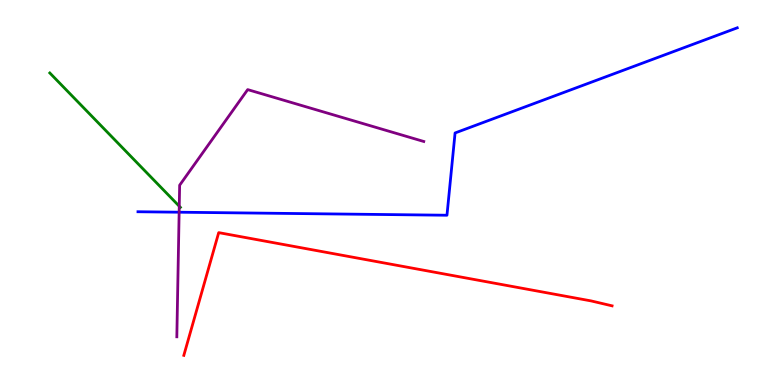[{'lines': ['blue', 'red'], 'intersections': []}, {'lines': ['green', 'red'], 'intersections': []}, {'lines': ['purple', 'red'], 'intersections': []}, {'lines': ['blue', 'green'], 'intersections': []}, {'lines': ['blue', 'purple'], 'intersections': [{'x': 2.31, 'y': 4.49}]}, {'lines': ['green', 'purple'], 'intersections': [{'x': 2.31, 'y': 4.64}]}]